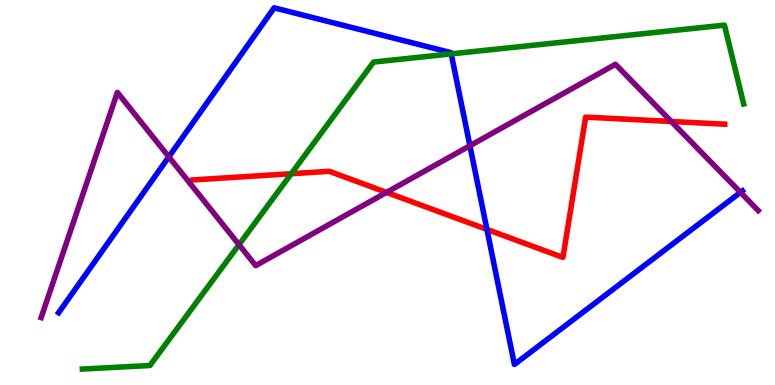[{'lines': ['blue', 'red'], 'intersections': [{'x': 6.28, 'y': 4.04}]}, {'lines': ['green', 'red'], 'intersections': [{'x': 3.76, 'y': 5.49}]}, {'lines': ['purple', 'red'], 'intersections': [{'x': 4.99, 'y': 5.0}, {'x': 8.66, 'y': 6.84}]}, {'lines': ['blue', 'green'], 'intersections': [{'x': 5.82, 'y': 8.6}]}, {'lines': ['blue', 'purple'], 'intersections': [{'x': 2.18, 'y': 5.93}, {'x': 6.06, 'y': 6.21}, {'x': 9.55, 'y': 5.0}]}, {'lines': ['green', 'purple'], 'intersections': [{'x': 3.08, 'y': 3.64}]}]